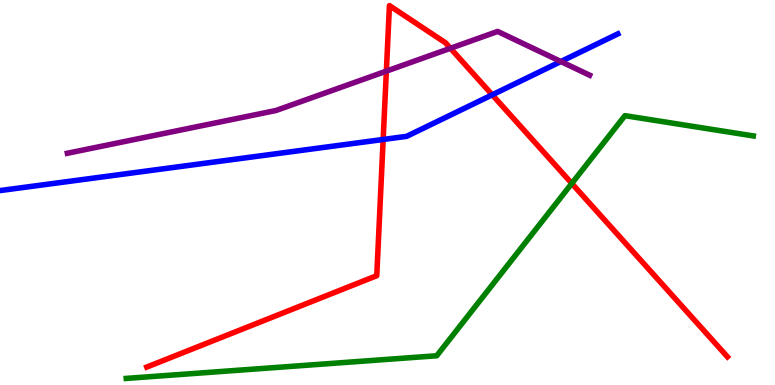[{'lines': ['blue', 'red'], 'intersections': [{'x': 4.94, 'y': 6.38}, {'x': 6.35, 'y': 7.54}]}, {'lines': ['green', 'red'], 'intersections': [{'x': 7.38, 'y': 5.24}]}, {'lines': ['purple', 'red'], 'intersections': [{'x': 4.99, 'y': 8.15}, {'x': 5.81, 'y': 8.75}]}, {'lines': ['blue', 'green'], 'intersections': []}, {'lines': ['blue', 'purple'], 'intersections': [{'x': 7.24, 'y': 8.4}]}, {'lines': ['green', 'purple'], 'intersections': []}]